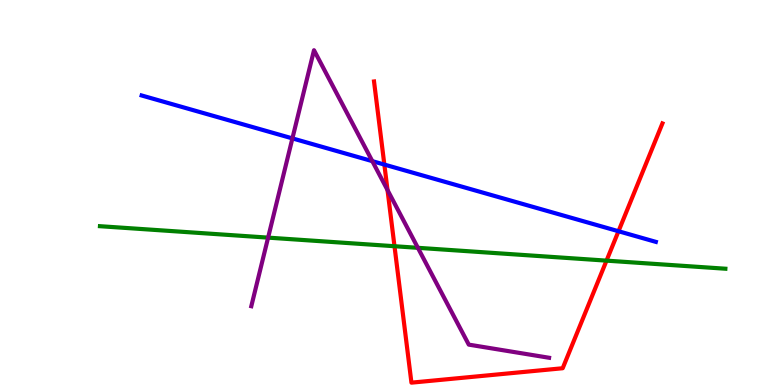[{'lines': ['blue', 'red'], 'intersections': [{'x': 4.96, 'y': 5.73}, {'x': 7.98, 'y': 3.99}]}, {'lines': ['green', 'red'], 'intersections': [{'x': 5.09, 'y': 3.6}, {'x': 7.83, 'y': 3.23}]}, {'lines': ['purple', 'red'], 'intersections': [{'x': 5.0, 'y': 5.06}]}, {'lines': ['blue', 'green'], 'intersections': []}, {'lines': ['blue', 'purple'], 'intersections': [{'x': 3.77, 'y': 6.41}, {'x': 4.8, 'y': 5.81}]}, {'lines': ['green', 'purple'], 'intersections': [{'x': 3.46, 'y': 3.83}, {'x': 5.39, 'y': 3.56}]}]